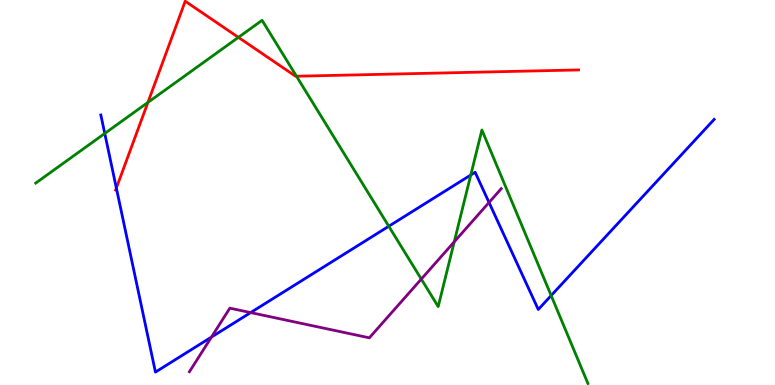[{'lines': ['blue', 'red'], 'intersections': [{'x': 1.5, 'y': 5.12}]}, {'lines': ['green', 'red'], 'intersections': [{'x': 1.91, 'y': 7.34}, {'x': 3.08, 'y': 9.03}, {'x': 3.83, 'y': 8.02}]}, {'lines': ['purple', 'red'], 'intersections': []}, {'lines': ['blue', 'green'], 'intersections': [{'x': 1.35, 'y': 6.53}, {'x': 5.02, 'y': 4.12}, {'x': 6.07, 'y': 5.45}, {'x': 7.11, 'y': 2.32}]}, {'lines': ['blue', 'purple'], 'intersections': [{'x': 2.73, 'y': 1.24}, {'x': 3.23, 'y': 1.88}, {'x': 6.31, 'y': 4.74}]}, {'lines': ['green', 'purple'], 'intersections': [{'x': 5.44, 'y': 2.75}, {'x': 5.86, 'y': 3.72}]}]